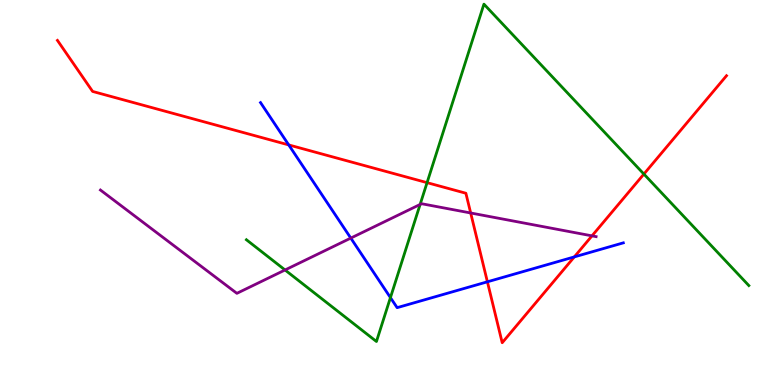[{'lines': ['blue', 'red'], 'intersections': [{'x': 3.73, 'y': 6.24}, {'x': 6.29, 'y': 2.68}, {'x': 7.41, 'y': 3.33}]}, {'lines': ['green', 'red'], 'intersections': [{'x': 5.51, 'y': 5.26}, {'x': 8.31, 'y': 5.48}]}, {'lines': ['purple', 'red'], 'intersections': [{'x': 6.07, 'y': 4.47}, {'x': 7.64, 'y': 3.87}]}, {'lines': ['blue', 'green'], 'intersections': [{'x': 5.04, 'y': 2.27}]}, {'lines': ['blue', 'purple'], 'intersections': [{'x': 4.53, 'y': 3.82}]}, {'lines': ['green', 'purple'], 'intersections': [{'x': 3.68, 'y': 2.99}, {'x': 5.42, 'y': 4.69}]}]